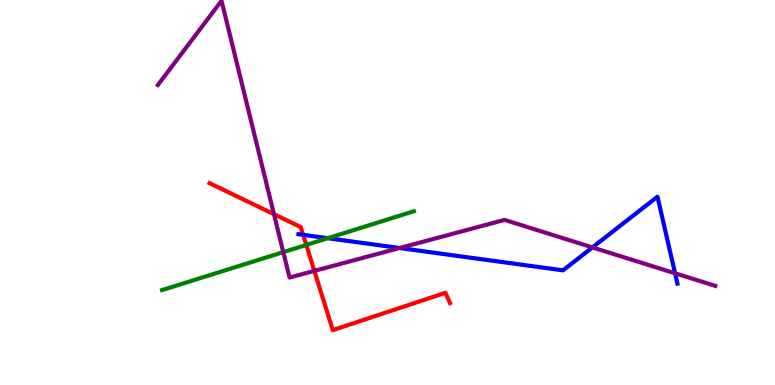[{'lines': ['blue', 'red'], 'intersections': [{'x': 3.91, 'y': 3.9}]}, {'lines': ['green', 'red'], 'intersections': [{'x': 3.95, 'y': 3.64}]}, {'lines': ['purple', 'red'], 'intersections': [{'x': 3.54, 'y': 4.44}, {'x': 4.06, 'y': 2.96}]}, {'lines': ['blue', 'green'], 'intersections': [{'x': 4.23, 'y': 3.81}]}, {'lines': ['blue', 'purple'], 'intersections': [{'x': 5.16, 'y': 3.56}, {'x': 7.64, 'y': 3.57}, {'x': 8.71, 'y': 2.9}]}, {'lines': ['green', 'purple'], 'intersections': [{'x': 3.66, 'y': 3.45}]}]